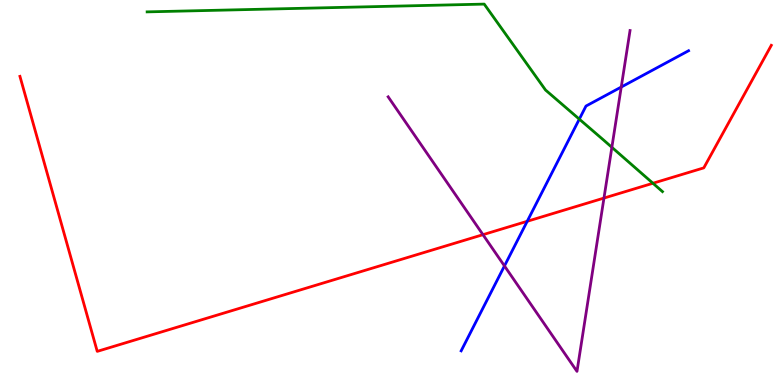[{'lines': ['blue', 'red'], 'intersections': [{'x': 6.8, 'y': 4.25}]}, {'lines': ['green', 'red'], 'intersections': [{'x': 8.42, 'y': 5.24}]}, {'lines': ['purple', 'red'], 'intersections': [{'x': 6.23, 'y': 3.9}, {'x': 7.79, 'y': 4.86}]}, {'lines': ['blue', 'green'], 'intersections': [{'x': 7.47, 'y': 6.91}]}, {'lines': ['blue', 'purple'], 'intersections': [{'x': 6.51, 'y': 3.09}, {'x': 8.02, 'y': 7.74}]}, {'lines': ['green', 'purple'], 'intersections': [{'x': 7.9, 'y': 6.17}]}]